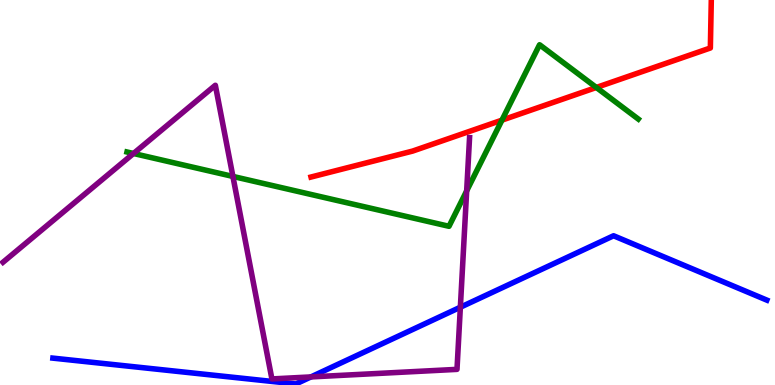[{'lines': ['blue', 'red'], 'intersections': []}, {'lines': ['green', 'red'], 'intersections': [{'x': 6.48, 'y': 6.88}, {'x': 7.69, 'y': 7.73}]}, {'lines': ['purple', 'red'], 'intersections': []}, {'lines': ['blue', 'green'], 'intersections': []}, {'lines': ['blue', 'purple'], 'intersections': [{'x': 4.01, 'y': 0.21}, {'x': 5.94, 'y': 2.02}]}, {'lines': ['green', 'purple'], 'intersections': [{'x': 1.72, 'y': 6.01}, {'x': 3.01, 'y': 5.42}, {'x': 6.02, 'y': 5.04}]}]